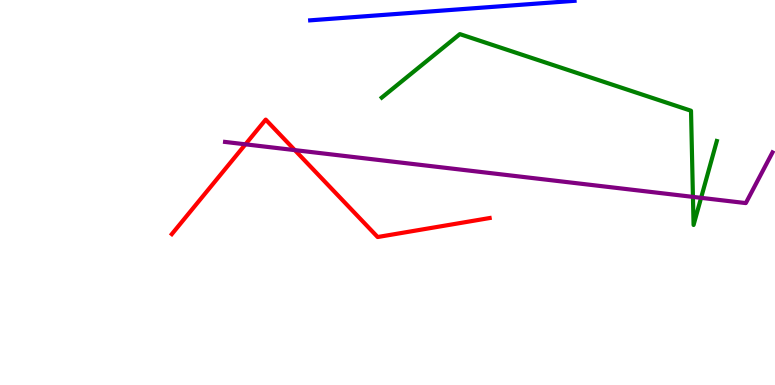[{'lines': ['blue', 'red'], 'intersections': []}, {'lines': ['green', 'red'], 'intersections': []}, {'lines': ['purple', 'red'], 'intersections': [{'x': 3.17, 'y': 6.25}, {'x': 3.8, 'y': 6.1}]}, {'lines': ['blue', 'green'], 'intersections': []}, {'lines': ['blue', 'purple'], 'intersections': []}, {'lines': ['green', 'purple'], 'intersections': [{'x': 8.94, 'y': 4.89}, {'x': 9.05, 'y': 4.86}]}]